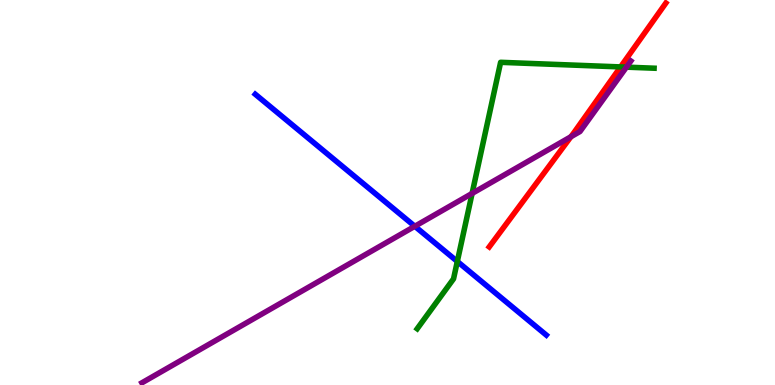[{'lines': ['blue', 'red'], 'intersections': []}, {'lines': ['green', 'red'], 'intersections': [{'x': 8.01, 'y': 8.26}]}, {'lines': ['purple', 'red'], 'intersections': [{'x': 7.37, 'y': 6.45}]}, {'lines': ['blue', 'green'], 'intersections': [{'x': 5.9, 'y': 3.21}]}, {'lines': ['blue', 'purple'], 'intersections': [{'x': 5.35, 'y': 4.12}]}, {'lines': ['green', 'purple'], 'intersections': [{'x': 6.09, 'y': 4.98}, {'x': 8.08, 'y': 8.26}]}]